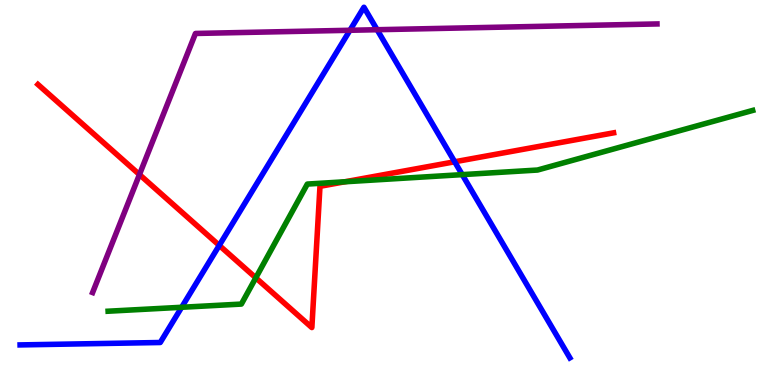[{'lines': ['blue', 'red'], 'intersections': [{'x': 2.83, 'y': 3.63}, {'x': 5.87, 'y': 5.8}]}, {'lines': ['green', 'red'], 'intersections': [{'x': 3.3, 'y': 2.78}, {'x': 4.45, 'y': 5.28}]}, {'lines': ['purple', 'red'], 'intersections': [{'x': 1.8, 'y': 5.47}]}, {'lines': ['blue', 'green'], 'intersections': [{'x': 2.34, 'y': 2.02}, {'x': 5.96, 'y': 5.46}]}, {'lines': ['blue', 'purple'], 'intersections': [{'x': 4.52, 'y': 9.21}, {'x': 4.87, 'y': 9.23}]}, {'lines': ['green', 'purple'], 'intersections': []}]